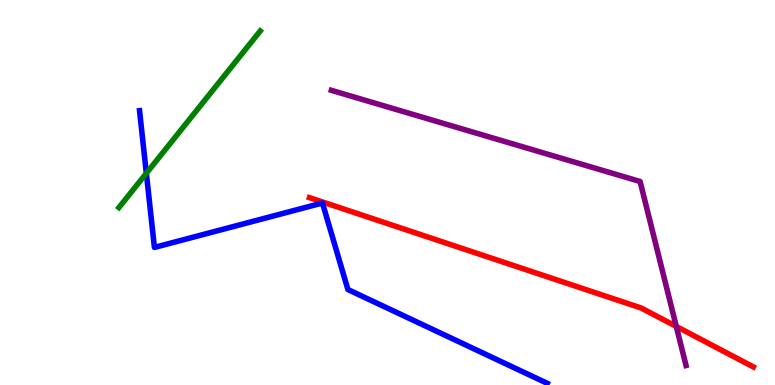[{'lines': ['blue', 'red'], 'intersections': []}, {'lines': ['green', 'red'], 'intersections': []}, {'lines': ['purple', 'red'], 'intersections': [{'x': 8.73, 'y': 1.52}]}, {'lines': ['blue', 'green'], 'intersections': [{'x': 1.89, 'y': 5.5}]}, {'lines': ['blue', 'purple'], 'intersections': []}, {'lines': ['green', 'purple'], 'intersections': []}]